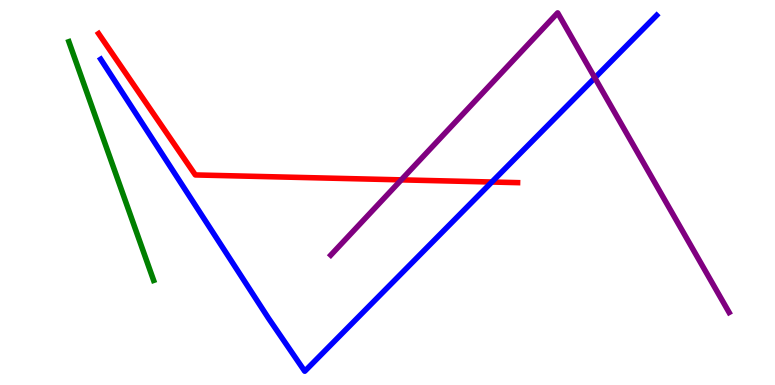[{'lines': ['blue', 'red'], 'intersections': [{'x': 6.35, 'y': 5.27}]}, {'lines': ['green', 'red'], 'intersections': []}, {'lines': ['purple', 'red'], 'intersections': [{'x': 5.18, 'y': 5.33}]}, {'lines': ['blue', 'green'], 'intersections': []}, {'lines': ['blue', 'purple'], 'intersections': [{'x': 7.68, 'y': 7.98}]}, {'lines': ['green', 'purple'], 'intersections': []}]